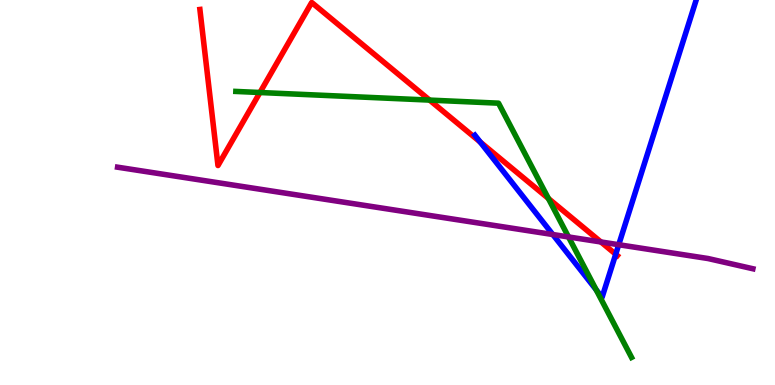[{'lines': ['blue', 'red'], 'intersections': [{'x': 6.2, 'y': 6.31}, {'x': 7.94, 'y': 3.4}]}, {'lines': ['green', 'red'], 'intersections': [{'x': 3.35, 'y': 7.6}, {'x': 5.54, 'y': 7.4}, {'x': 7.08, 'y': 4.84}]}, {'lines': ['purple', 'red'], 'intersections': [{'x': 7.75, 'y': 3.72}]}, {'lines': ['blue', 'green'], 'intersections': [{'x': 7.69, 'y': 2.47}]}, {'lines': ['blue', 'purple'], 'intersections': [{'x': 7.13, 'y': 3.91}, {'x': 7.98, 'y': 3.64}]}, {'lines': ['green', 'purple'], 'intersections': [{'x': 7.34, 'y': 3.85}]}]